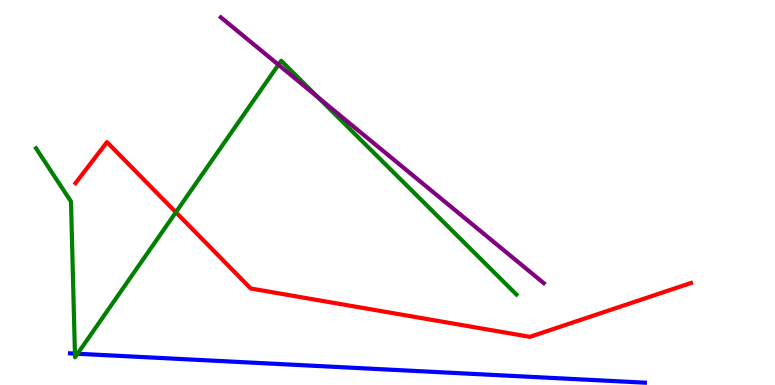[{'lines': ['blue', 'red'], 'intersections': []}, {'lines': ['green', 'red'], 'intersections': [{'x': 2.27, 'y': 4.49}]}, {'lines': ['purple', 'red'], 'intersections': []}, {'lines': ['blue', 'green'], 'intersections': [{'x': 0.967, 'y': 0.815}, {'x': 1.0, 'y': 0.812}]}, {'lines': ['blue', 'purple'], 'intersections': []}, {'lines': ['green', 'purple'], 'intersections': [{'x': 3.59, 'y': 8.32}, {'x': 4.1, 'y': 7.47}]}]